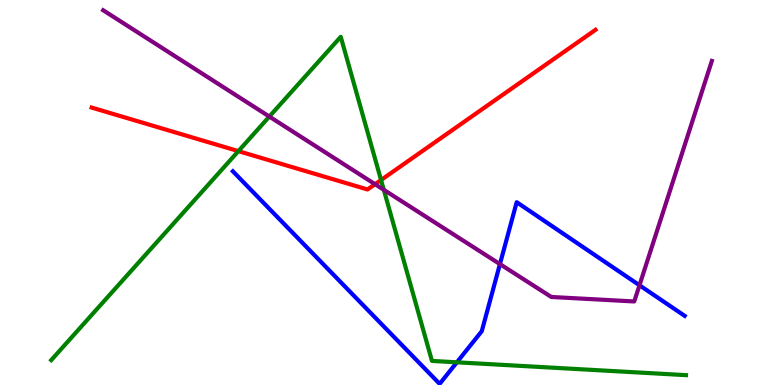[{'lines': ['blue', 'red'], 'intersections': []}, {'lines': ['green', 'red'], 'intersections': [{'x': 3.08, 'y': 6.07}, {'x': 4.92, 'y': 5.32}]}, {'lines': ['purple', 'red'], 'intersections': [{'x': 4.84, 'y': 5.22}]}, {'lines': ['blue', 'green'], 'intersections': [{'x': 5.9, 'y': 0.589}]}, {'lines': ['blue', 'purple'], 'intersections': [{'x': 6.45, 'y': 3.14}, {'x': 8.25, 'y': 2.59}]}, {'lines': ['green', 'purple'], 'intersections': [{'x': 3.48, 'y': 6.97}, {'x': 4.95, 'y': 5.07}]}]